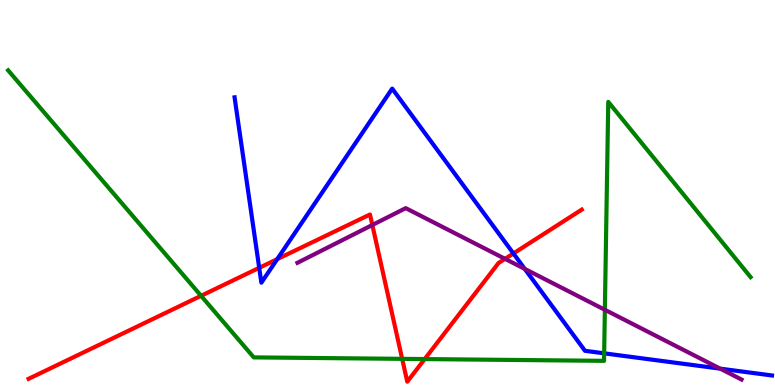[{'lines': ['blue', 'red'], 'intersections': [{'x': 3.34, 'y': 3.04}, {'x': 3.58, 'y': 3.27}, {'x': 6.62, 'y': 3.42}]}, {'lines': ['green', 'red'], 'intersections': [{'x': 2.59, 'y': 2.32}, {'x': 5.19, 'y': 0.679}, {'x': 5.48, 'y': 0.673}]}, {'lines': ['purple', 'red'], 'intersections': [{'x': 4.8, 'y': 4.16}, {'x': 6.52, 'y': 3.28}]}, {'lines': ['blue', 'green'], 'intersections': [{'x': 7.8, 'y': 0.822}]}, {'lines': ['blue', 'purple'], 'intersections': [{'x': 6.77, 'y': 3.02}, {'x': 9.29, 'y': 0.425}]}, {'lines': ['green', 'purple'], 'intersections': [{'x': 7.8, 'y': 1.95}]}]